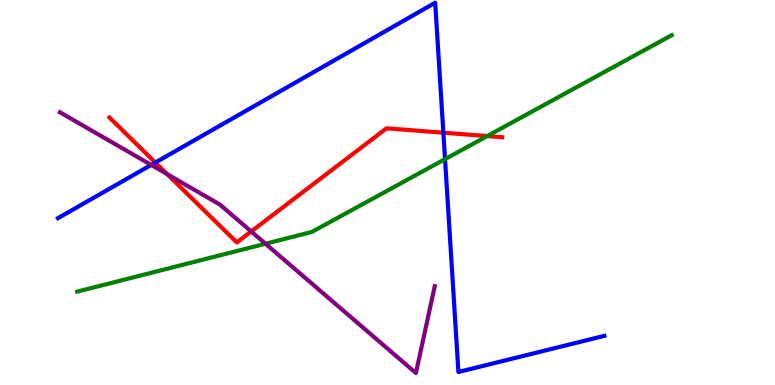[{'lines': ['blue', 'red'], 'intersections': [{'x': 2.0, 'y': 5.78}, {'x': 5.72, 'y': 6.55}]}, {'lines': ['green', 'red'], 'intersections': [{'x': 6.29, 'y': 6.47}]}, {'lines': ['purple', 'red'], 'intersections': [{'x': 2.16, 'y': 5.48}, {'x': 3.24, 'y': 3.99}]}, {'lines': ['blue', 'green'], 'intersections': [{'x': 5.74, 'y': 5.87}]}, {'lines': ['blue', 'purple'], 'intersections': [{'x': 1.95, 'y': 5.72}]}, {'lines': ['green', 'purple'], 'intersections': [{'x': 3.43, 'y': 3.67}]}]